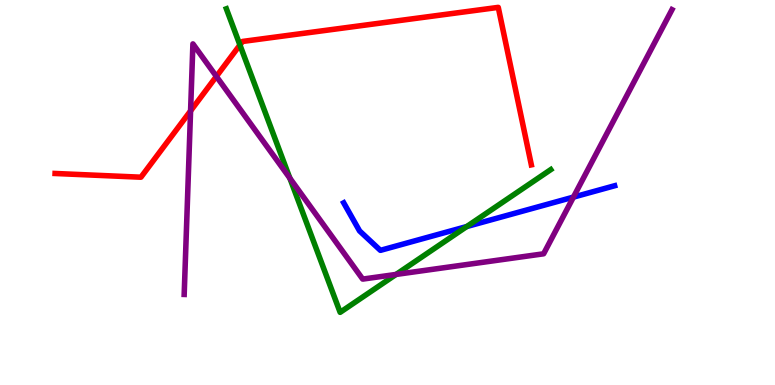[{'lines': ['blue', 'red'], 'intersections': []}, {'lines': ['green', 'red'], 'intersections': [{'x': 3.1, 'y': 8.83}]}, {'lines': ['purple', 'red'], 'intersections': [{'x': 2.46, 'y': 7.12}, {'x': 2.79, 'y': 8.02}]}, {'lines': ['blue', 'green'], 'intersections': [{'x': 6.02, 'y': 4.12}]}, {'lines': ['blue', 'purple'], 'intersections': [{'x': 7.4, 'y': 4.88}]}, {'lines': ['green', 'purple'], 'intersections': [{'x': 3.74, 'y': 5.37}, {'x': 5.11, 'y': 2.87}]}]